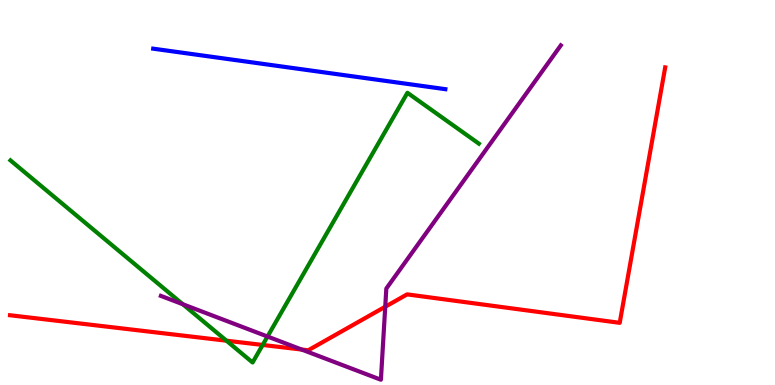[{'lines': ['blue', 'red'], 'intersections': []}, {'lines': ['green', 'red'], 'intersections': [{'x': 2.92, 'y': 1.15}, {'x': 3.39, 'y': 1.04}]}, {'lines': ['purple', 'red'], 'intersections': [{'x': 3.89, 'y': 0.921}, {'x': 4.97, 'y': 2.03}]}, {'lines': ['blue', 'green'], 'intersections': []}, {'lines': ['blue', 'purple'], 'intersections': []}, {'lines': ['green', 'purple'], 'intersections': [{'x': 2.36, 'y': 2.1}, {'x': 3.45, 'y': 1.26}]}]